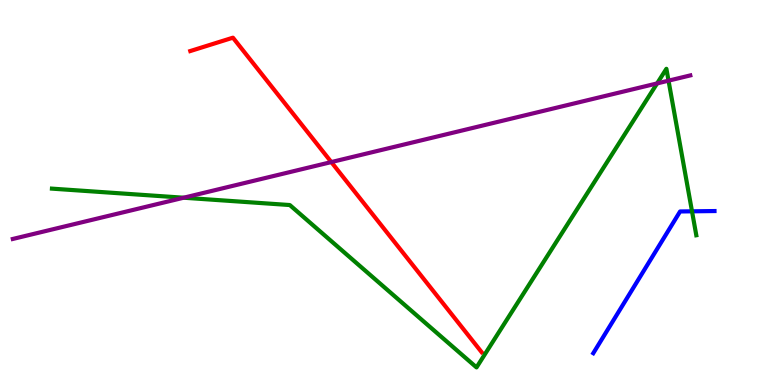[{'lines': ['blue', 'red'], 'intersections': []}, {'lines': ['green', 'red'], 'intersections': []}, {'lines': ['purple', 'red'], 'intersections': [{'x': 4.27, 'y': 5.79}]}, {'lines': ['blue', 'green'], 'intersections': [{'x': 8.93, 'y': 4.51}]}, {'lines': ['blue', 'purple'], 'intersections': []}, {'lines': ['green', 'purple'], 'intersections': [{'x': 2.37, 'y': 4.86}, {'x': 8.48, 'y': 7.83}, {'x': 8.63, 'y': 7.9}]}]